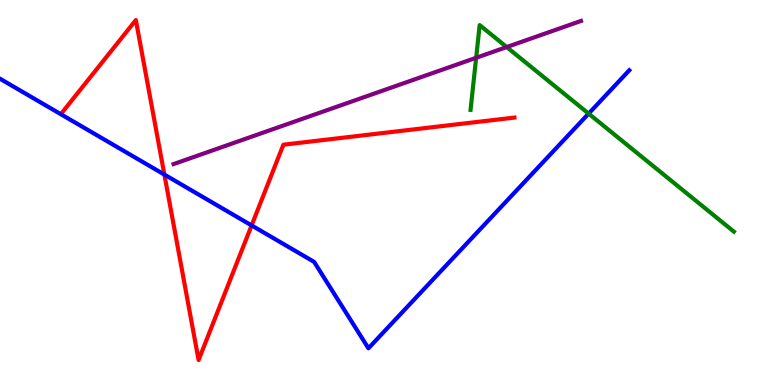[{'lines': ['blue', 'red'], 'intersections': [{'x': 2.12, 'y': 5.47}, {'x': 3.25, 'y': 4.14}]}, {'lines': ['green', 'red'], 'intersections': []}, {'lines': ['purple', 'red'], 'intersections': []}, {'lines': ['blue', 'green'], 'intersections': [{'x': 7.6, 'y': 7.05}]}, {'lines': ['blue', 'purple'], 'intersections': []}, {'lines': ['green', 'purple'], 'intersections': [{'x': 6.14, 'y': 8.5}, {'x': 6.54, 'y': 8.78}]}]